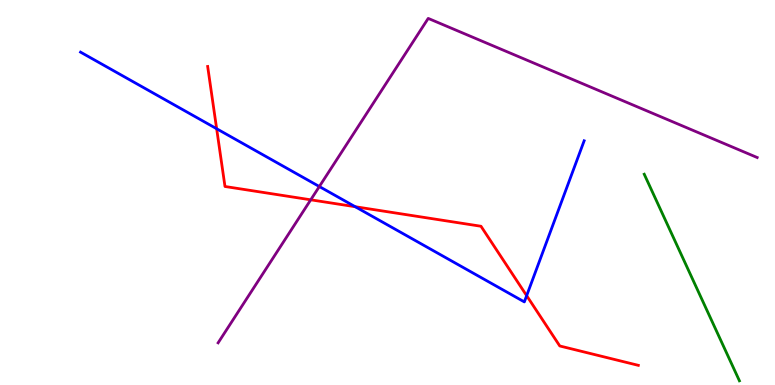[{'lines': ['blue', 'red'], 'intersections': [{'x': 2.8, 'y': 6.66}, {'x': 4.58, 'y': 4.63}, {'x': 6.8, 'y': 2.32}]}, {'lines': ['green', 'red'], 'intersections': []}, {'lines': ['purple', 'red'], 'intersections': [{'x': 4.01, 'y': 4.81}]}, {'lines': ['blue', 'green'], 'intersections': []}, {'lines': ['blue', 'purple'], 'intersections': [{'x': 4.12, 'y': 5.16}]}, {'lines': ['green', 'purple'], 'intersections': []}]